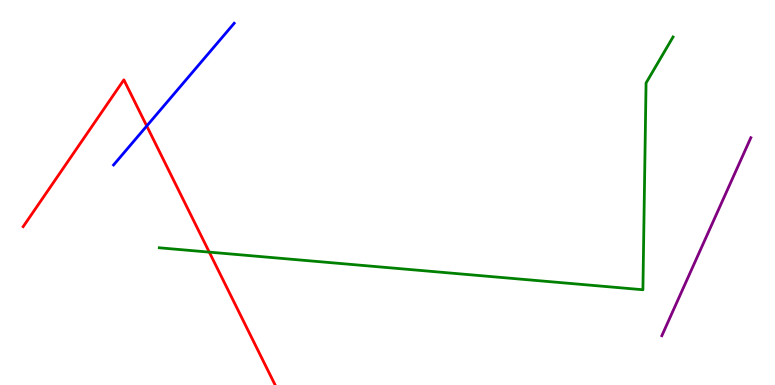[{'lines': ['blue', 'red'], 'intersections': [{'x': 1.89, 'y': 6.73}]}, {'lines': ['green', 'red'], 'intersections': [{'x': 2.7, 'y': 3.45}]}, {'lines': ['purple', 'red'], 'intersections': []}, {'lines': ['blue', 'green'], 'intersections': []}, {'lines': ['blue', 'purple'], 'intersections': []}, {'lines': ['green', 'purple'], 'intersections': []}]